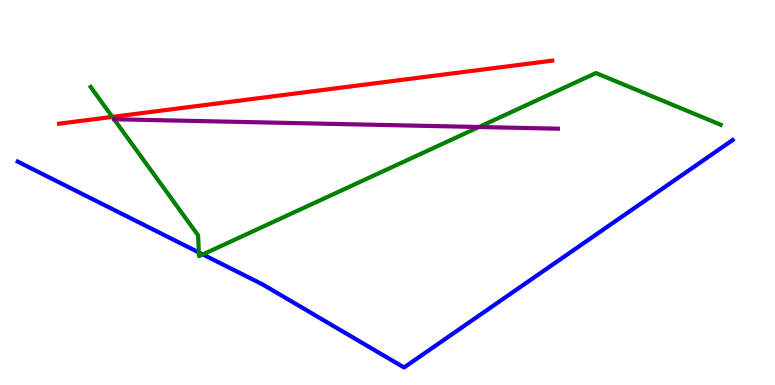[{'lines': ['blue', 'red'], 'intersections': []}, {'lines': ['green', 'red'], 'intersections': [{'x': 1.45, 'y': 6.96}]}, {'lines': ['purple', 'red'], 'intersections': []}, {'lines': ['blue', 'green'], 'intersections': [{'x': 2.57, 'y': 3.44}, {'x': 2.62, 'y': 3.39}]}, {'lines': ['blue', 'purple'], 'intersections': []}, {'lines': ['green', 'purple'], 'intersections': [{'x': 6.18, 'y': 6.7}]}]